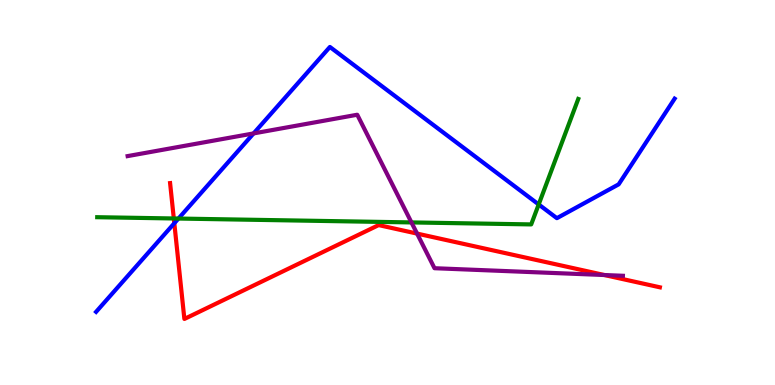[{'lines': ['blue', 'red'], 'intersections': [{'x': 2.25, 'y': 4.2}]}, {'lines': ['green', 'red'], 'intersections': [{'x': 2.24, 'y': 4.33}]}, {'lines': ['purple', 'red'], 'intersections': [{'x': 5.38, 'y': 3.93}, {'x': 7.8, 'y': 2.86}]}, {'lines': ['blue', 'green'], 'intersections': [{'x': 2.3, 'y': 4.32}, {'x': 6.95, 'y': 4.69}]}, {'lines': ['blue', 'purple'], 'intersections': [{'x': 3.27, 'y': 6.53}]}, {'lines': ['green', 'purple'], 'intersections': [{'x': 5.31, 'y': 4.22}]}]